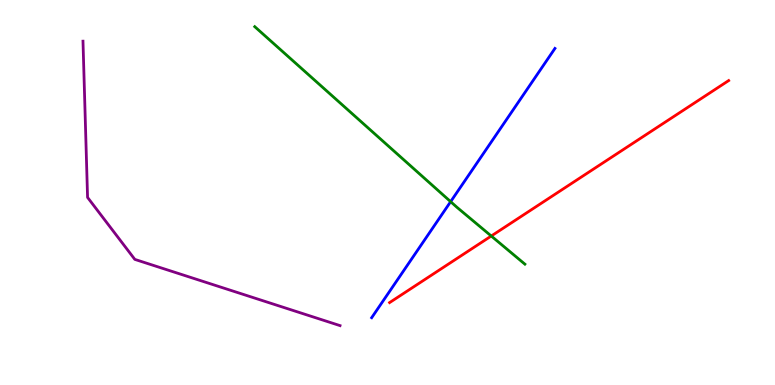[{'lines': ['blue', 'red'], 'intersections': []}, {'lines': ['green', 'red'], 'intersections': [{'x': 6.34, 'y': 3.87}]}, {'lines': ['purple', 'red'], 'intersections': []}, {'lines': ['blue', 'green'], 'intersections': [{'x': 5.81, 'y': 4.76}]}, {'lines': ['blue', 'purple'], 'intersections': []}, {'lines': ['green', 'purple'], 'intersections': []}]